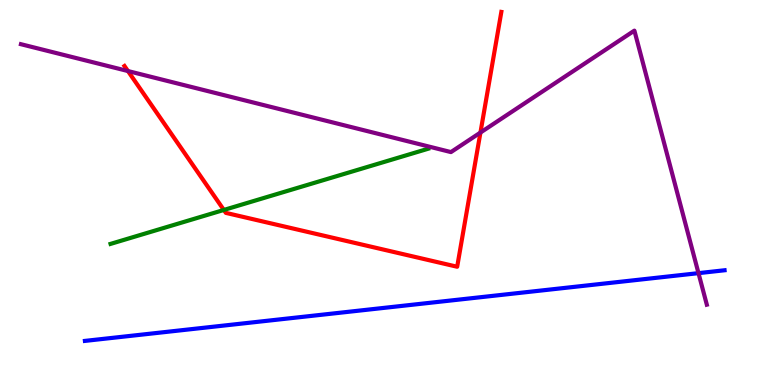[{'lines': ['blue', 'red'], 'intersections': []}, {'lines': ['green', 'red'], 'intersections': [{'x': 2.89, 'y': 4.55}]}, {'lines': ['purple', 'red'], 'intersections': [{'x': 1.65, 'y': 8.15}, {'x': 6.2, 'y': 6.56}]}, {'lines': ['blue', 'green'], 'intersections': []}, {'lines': ['blue', 'purple'], 'intersections': [{'x': 9.01, 'y': 2.91}]}, {'lines': ['green', 'purple'], 'intersections': []}]